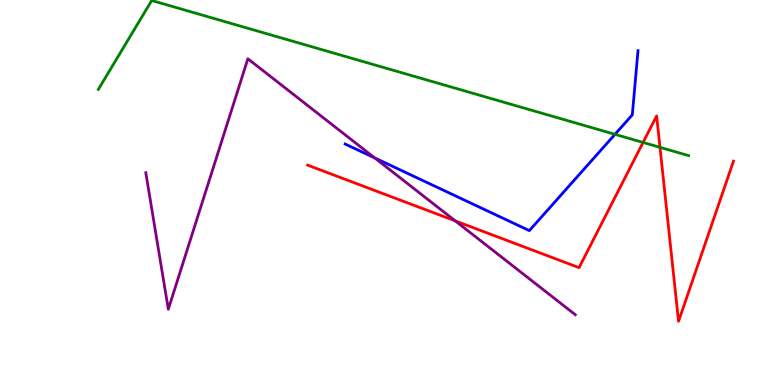[{'lines': ['blue', 'red'], 'intersections': []}, {'lines': ['green', 'red'], 'intersections': [{'x': 8.3, 'y': 6.3}, {'x': 8.52, 'y': 6.17}]}, {'lines': ['purple', 'red'], 'intersections': [{'x': 5.87, 'y': 4.26}]}, {'lines': ['blue', 'green'], 'intersections': [{'x': 7.94, 'y': 6.51}]}, {'lines': ['blue', 'purple'], 'intersections': [{'x': 4.84, 'y': 5.9}]}, {'lines': ['green', 'purple'], 'intersections': []}]